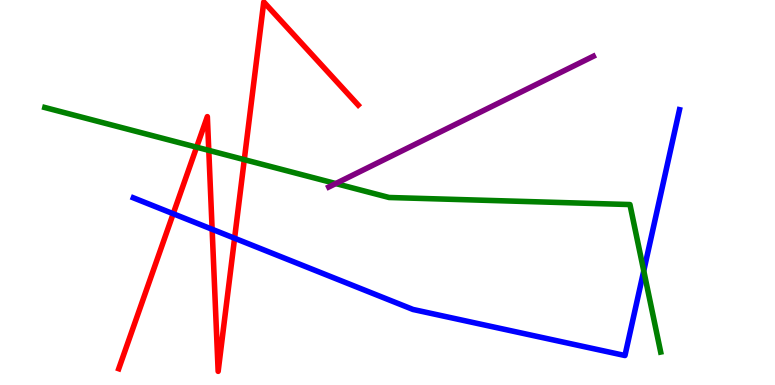[{'lines': ['blue', 'red'], 'intersections': [{'x': 2.24, 'y': 4.45}, {'x': 2.74, 'y': 4.04}, {'x': 3.03, 'y': 3.81}]}, {'lines': ['green', 'red'], 'intersections': [{'x': 2.54, 'y': 6.18}, {'x': 2.69, 'y': 6.09}, {'x': 3.15, 'y': 5.85}]}, {'lines': ['purple', 'red'], 'intersections': []}, {'lines': ['blue', 'green'], 'intersections': [{'x': 8.31, 'y': 2.97}]}, {'lines': ['blue', 'purple'], 'intersections': []}, {'lines': ['green', 'purple'], 'intersections': [{'x': 4.33, 'y': 5.23}]}]